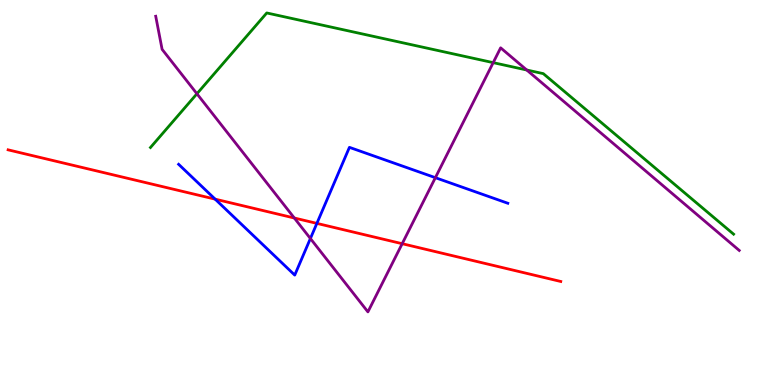[{'lines': ['blue', 'red'], 'intersections': [{'x': 2.78, 'y': 4.83}, {'x': 4.09, 'y': 4.2}]}, {'lines': ['green', 'red'], 'intersections': []}, {'lines': ['purple', 'red'], 'intersections': [{'x': 3.8, 'y': 4.34}, {'x': 5.19, 'y': 3.67}]}, {'lines': ['blue', 'green'], 'intersections': []}, {'lines': ['blue', 'purple'], 'intersections': [{'x': 4.01, 'y': 3.8}, {'x': 5.62, 'y': 5.38}]}, {'lines': ['green', 'purple'], 'intersections': [{'x': 2.54, 'y': 7.56}, {'x': 6.36, 'y': 8.37}, {'x': 6.8, 'y': 8.18}]}]